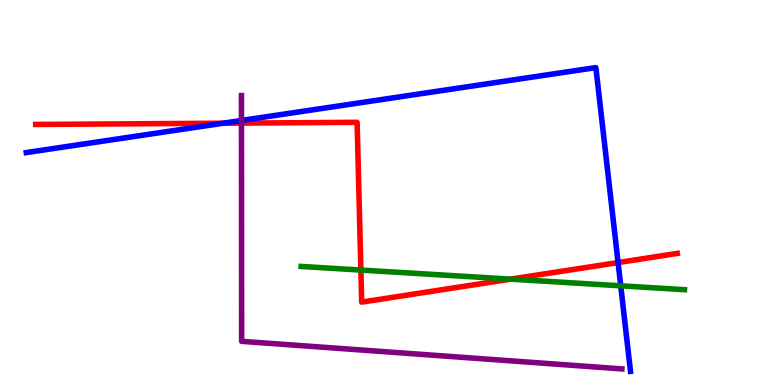[{'lines': ['blue', 'red'], 'intersections': [{'x': 2.88, 'y': 6.8}, {'x': 7.98, 'y': 3.18}]}, {'lines': ['green', 'red'], 'intersections': [{'x': 4.66, 'y': 2.99}, {'x': 6.59, 'y': 2.75}]}, {'lines': ['purple', 'red'], 'intersections': [{'x': 3.12, 'y': 6.8}]}, {'lines': ['blue', 'green'], 'intersections': [{'x': 8.01, 'y': 2.58}]}, {'lines': ['blue', 'purple'], 'intersections': [{'x': 3.12, 'y': 6.87}]}, {'lines': ['green', 'purple'], 'intersections': []}]